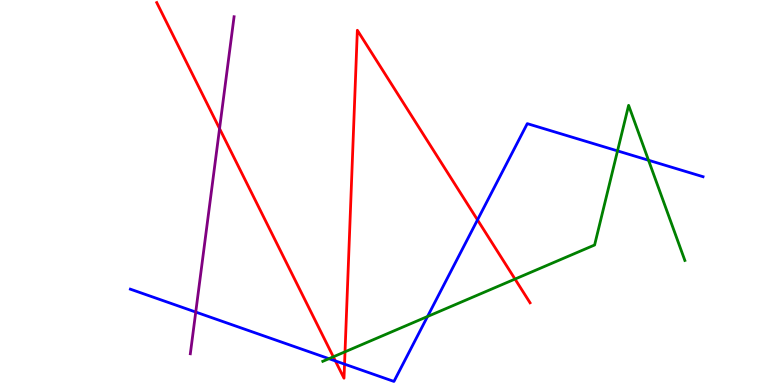[{'lines': ['blue', 'red'], 'intersections': [{'x': 4.33, 'y': 0.625}, {'x': 4.45, 'y': 0.542}, {'x': 6.16, 'y': 4.29}]}, {'lines': ['green', 'red'], 'intersections': [{'x': 4.3, 'y': 0.732}, {'x': 4.45, 'y': 0.862}, {'x': 6.65, 'y': 2.75}]}, {'lines': ['purple', 'red'], 'intersections': [{'x': 2.83, 'y': 6.66}]}, {'lines': ['blue', 'green'], 'intersections': [{'x': 4.24, 'y': 0.684}, {'x': 5.52, 'y': 1.78}, {'x': 7.97, 'y': 6.08}, {'x': 8.37, 'y': 5.84}]}, {'lines': ['blue', 'purple'], 'intersections': [{'x': 2.53, 'y': 1.89}]}, {'lines': ['green', 'purple'], 'intersections': []}]